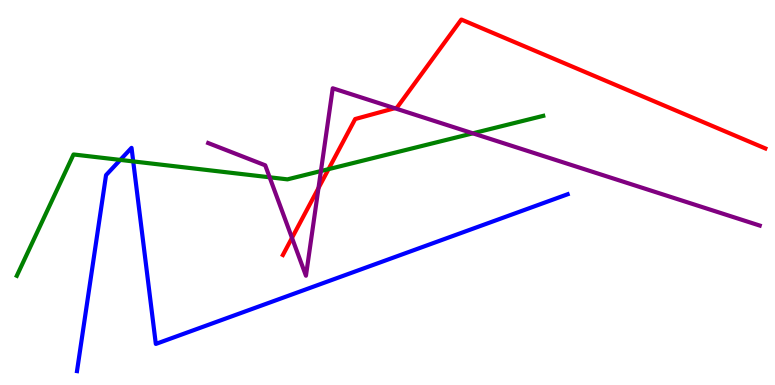[{'lines': ['blue', 'red'], 'intersections': []}, {'lines': ['green', 'red'], 'intersections': [{'x': 4.24, 'y': 5.61}]}, {'lines': ['purple', 'red'], 'intersections': [{'x': 3.77, 'y': 3.82}, {'x': 4.11, 'y': 5.12}, {'x': 5.09, 'y': 7.19}]}, {'lines': ['blue', 'green'], 'intersections': [{'x': 1.55, 'y': 5.85}, {'x': 1.72, 'y': 5.81}]}, {'lines': ['blue', 'purple'], 'intersections': []}, {'lines': ['green', 'purple'], 'intersections': [{'x': 3.48, 'y': 5.4}, {'x': 4.14, 'y': 5.56}, {'x': 6.1, 'y': 6.54}]}]